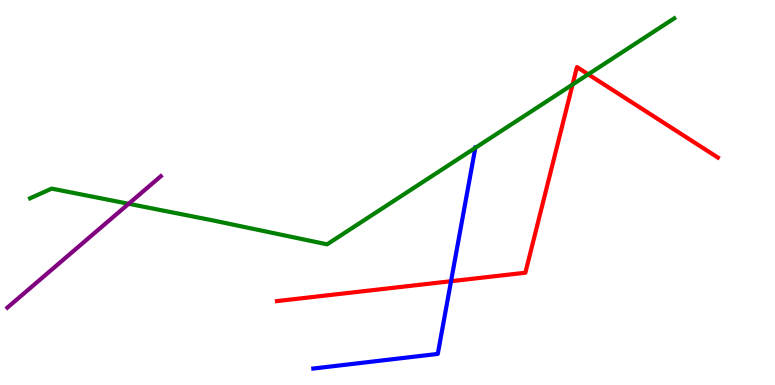[{'lines': ['blue', 'red'], 'intersections': [{'x': 5.82, 'y': 2.7}]}, {'lines': ['green', 'red'], 'intersections': [{'x': 7.39, 'y': 7.8}, {'x': 7.59, 'y': 8.07}]}, {'lines': ['purple', 'red'], 'intersections': []}, {'lines': ['blue', 'green'], 'intersections': [{'x': 6.13, 'y': 6.16}]}, {'lines': ['blue', 'purple'], 'intersections': []}, {'lines': ['green', 'purple'], 'intersections': [{'x': 1.66, 'y': 4.71}]}]